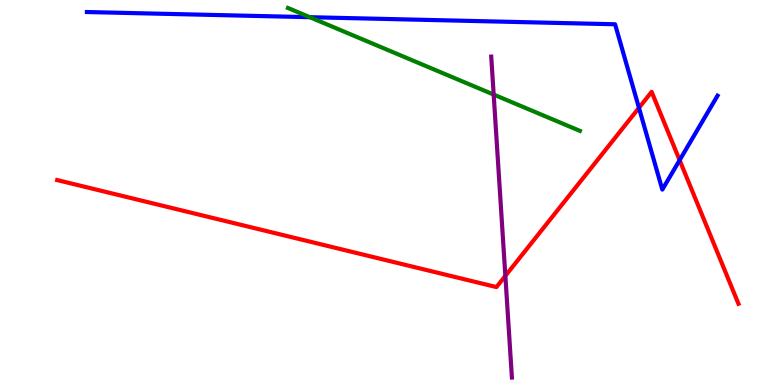[{'lines': ['blue', 'red'], 'intersections': [{'x': 8.24, 'y': 7.2}, {'x': 8.77, 'y': 5.84}]}, {'lines': ['green', 'red'], 'intersections': []}, {'lines': ['purple', 'red'], 'intersections': [{'x': 6.52, 'y': 2.83}]}, {'lines': ['blue', 'green'], 'intersections': [{'x': 4.0, 'y': 9.55}]}, {'lines': ['blue', 'purple'], 'intersections': []}, {'lines': ['green', 'purple'], 'intersections': [{'x': 6.37, 'y': 7.54}]}]